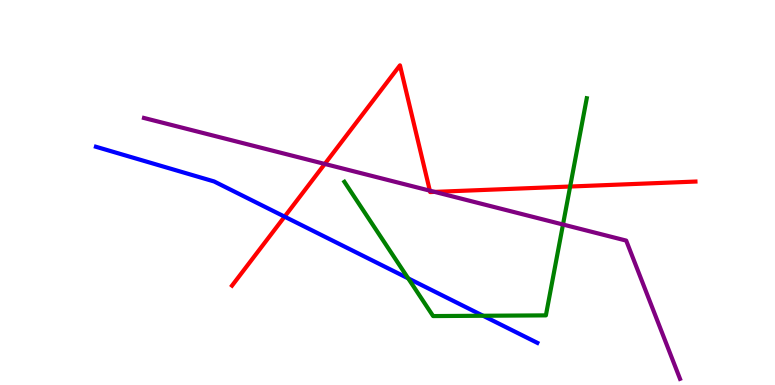[{'lines': ['blue', 'red'], 'intersections': [{'x': 3.67, 'y': 4.37}]}, {'lines': ['green', 'red'], 'intersections': [{'x': 7.36, 'y': 5.16}]}, {'lines': ['purple', 'red'], 'intersections': [{'x': 4.19, 'y': 5.74}, {'x': 5.55, 'y': 5.05}, {'x': 5.61, 'y': 5.02}]}, {'lines': ['blue', 'green'], 'intersections': [{'x': 5.27, 'y': 2.77}, {'x': 6.23, 'y': 1.8}]}, {'lines': ['blue', 'purple'], 'intersections': []}, {'lines': ['green', 'purple'], 'intersections': [{'x': 7.26, 'y': 4.17}]}]